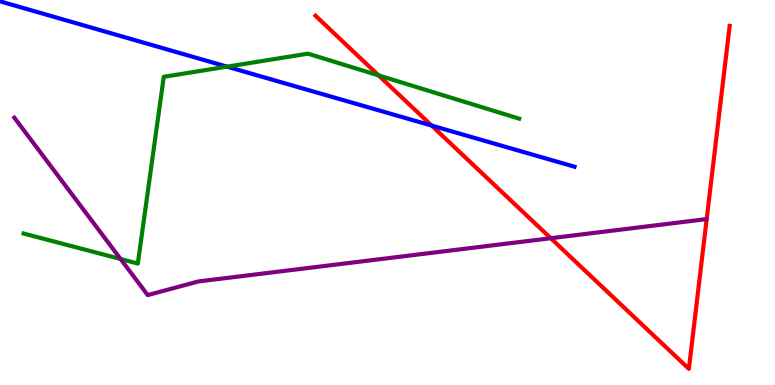[{'lines': ['blue', 'red'], 'intersections': [{'x': 5.57, 'y': 6.74}]}, {'lines': ['green', 'red'], 'intersections': [{'x': 4.89, 'y': 8.04}]}, {'lines': ['purple', 'red'], 'intersections': [{'x': 7.11, 'y': 3.81}]}, {'lines': ['blue', 'green'], 'intersections': [{'x': 2.93, 'y': 8.27}]}, {'lines': ['blue', 'purple'], 'intersections': []}, {'lines': ['green', 'purple'], 'intersections': [{'x': 1.56, 'y': 3.27}]}]